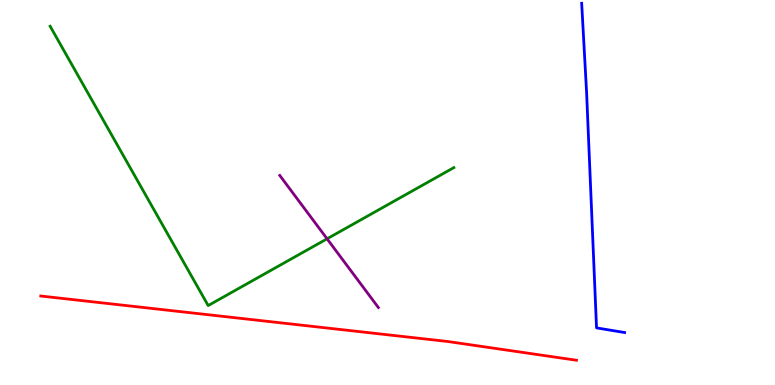[{'lines': ['blue', 'red'], 'intersections': []}, {'lines': ['green', 'red'], 'intersections': []}, {'lines': ['purple', 'red'], 'intersections': []}, {'lines': ['blue', 'green'], 'intersections': []}, {'lines': ['blue', 'purple'], 'intersections': []}, {'lines': ['green', 'purple'], 'intersections': [{'x': 4.22, 'y': 3.8}]}]